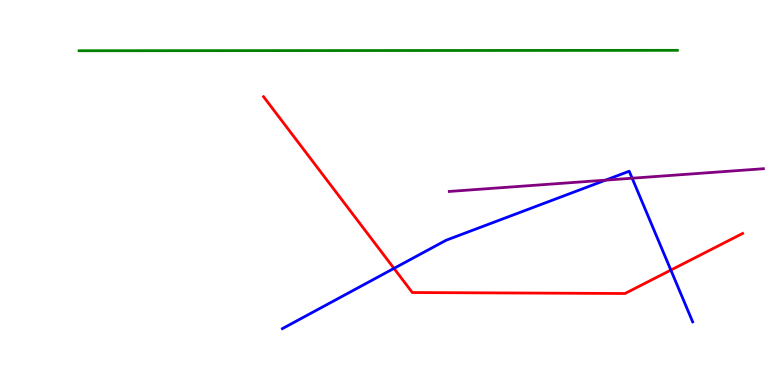[{'lines': ['blue', 'red'], 'intersections': [{'x': 5.08, 'y': 3.03}, {'x': 8.66, 'y': 2.98}]}, {'lines': ['green', 'red'], 'intersections': []}, {'lines': ['purple', 'red'], 'intersections': []}, {'lines': ['blue', 'green'], 'intersections': []}, {'lines': ['blue', 'purple'], 'intersections': [{'x': 7.81, 'y': 5.32}, {'x': 8.16, 'y': 5.37}]}, {'lines': ['green', 'purple'], 'intersections': []}]